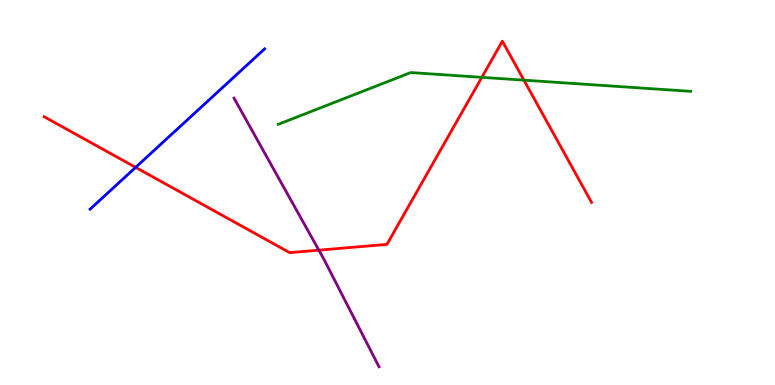[{'lines': ['blue', 'red'], 'intersections': [{'x': 1.75, 'y': 5.65}]}, {'lines': ['green', 'red'], 'intersections': [{'x': 6.22, 'y': 7.99}, {'x': 6.76, 'y': 7.92}]}, {'lines': ['purple', 'red'], 'intersections': [{'x': 4.11, 'y': 3.5}]}, {'lines': ['blue', 'green'], 'intersections': []}, {'lines': ['blue', 'purple'], 'intersections': []}, {'lines': ['green', 'purple'], 'intersections': []}]